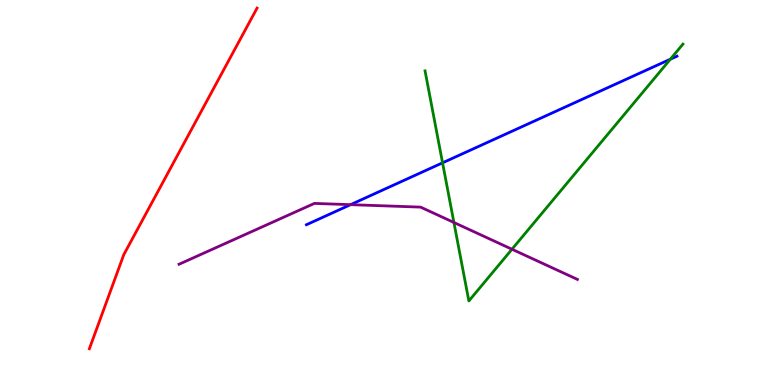[{'lines': ['blue', 'red'], 'intersections': []}, {'lines': ['green', 'red'], 'intersections': []}, {'lines': ['purple', 'red'], 'intersections': []}, {'lines': ['blue', 'green'], 'intersections': [{'x': 5.71, 'y': 5.77}, {'x': 8.65, 'y': 8.46}]}, {'lines': ['blue', 'purple'], 'intersections': [{'x': 4.52, 'y': 4.68}]}, {'lines': ['green', 'purple'], 'intersections': [{'x': 5.86, 'y': 4.22}, {'x': 6.61, 'y': 3.53}]}]